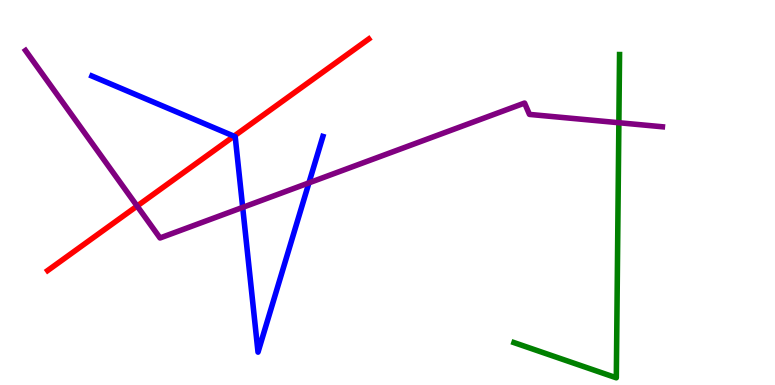[{'lines': ['blue', 'red'], 'intersections': [{'x': 3.02, 'y': 6.46}]}, {'lines': ['green', 'red'], 'intersections': []}, {'lines': ['purple', 'red'], 'intersections': [{'x': 1.77, 'y': 4.65}]}, {'lines': ['blue', 'green'], 'intersections': []}, {'lines': ['blue', 'purple'], 'intersections': [{'x': 3.13, 'y': 4.61}, {'x': 3.99, 'y': 5.25}]}, {'lines': ['green', 'purple'], 'intersections': [{'x': 7.99, 'y': 6.81}]}]